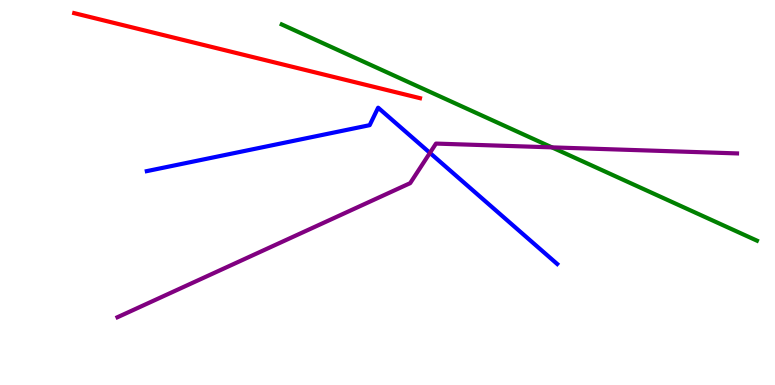[{'lines': ['blue', 'red'], 'intersections': []}, {'lines': ['green', 'red'], 'intersections': []}, {'lines': ['purple', 'red'], 'intersections': []}, {'lines': ['blue', 'green'], 'intersections': []}, {'lines': ['blue', 'purple'], 'intersections': [{'x': 5.55, 'y': 6.03}]}, {'lines': ['green', 'purple'], 'intersections': [{'x': 7.12, 'y': 6.17}]}]